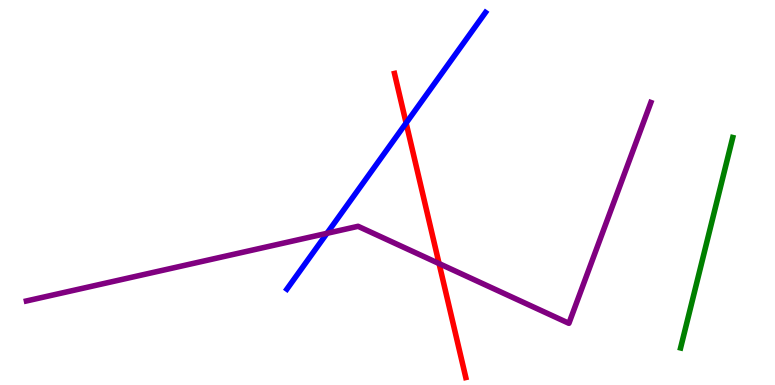[{'lines': ['blue', 'red'], 'intersections': [{'x': 5.24, 'y': 6.8}]}, {'lines': ['green', 'red'], 'intersections': []}, {'lines': ['purple', 'red'], 'intersections': [{'x': 5.67, 'y': 3.15}]}, {'lines': ['blue', 'green'], 'intersections': []}, {'lines': ['blue', 'purple'], 'intersections': [{'x': 4.22, 'y': 3.94}]}, {'lines': ['green', 'purple'], 'intersections': []}]